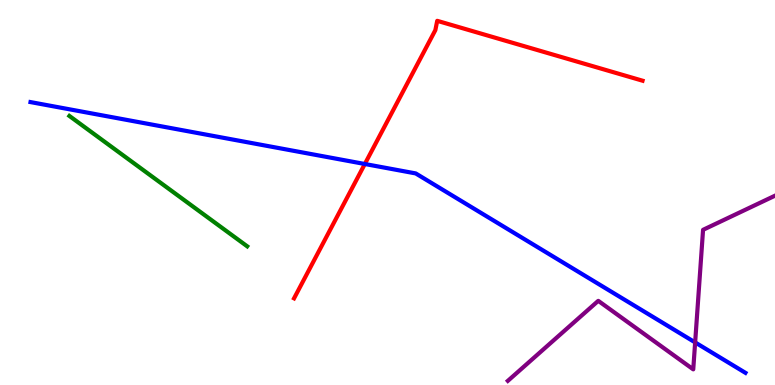[{'lines': ['blue', 'red'], 'intersections': [{'x': 4.71, 'y': 5.74}]}, {'lines': ['green', 'red'], 'intersections': []}, {'lines': ['purple', 'red'], 'intersections': []}, {'lines': ['blue', 'green'], 'intersections': []}, {'lines': ['blue', 'purple'], 'intersections': [{'x': 8.97, 'y': 1.11}]}, {'lines': ['green', 'purple'], 'intersections': []}]